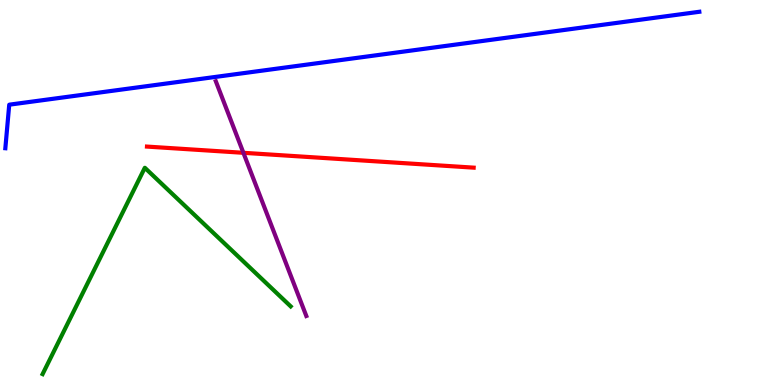[{'lines': ['blue', 'red'], 'intersections': []}, {'lines': ['green', 'red'], 'intersections': []}, {'lines': ['purple', 'red'], 'intersections': [{'x': 3.14, 'y': 6.03}]}, {'lines': ['blue', 'green'], 'intersections': []}, {'lines': ['blue', 'purple'], 'intersections': []}, {'lines': ['green', 'purple'], 'intersections': []}]